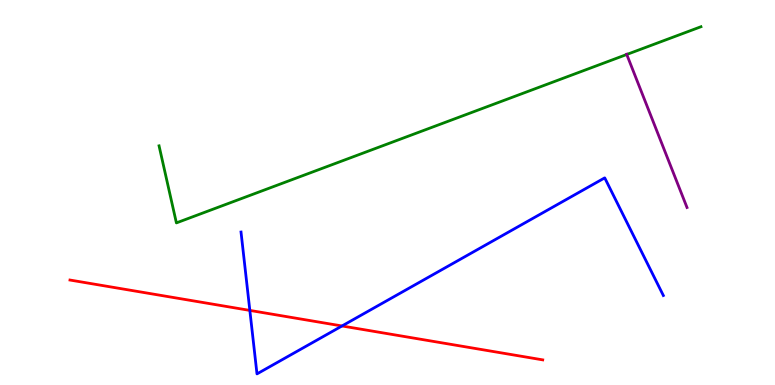[{'lines': ['blue', 'red'], 'intersections': [{'x': 3.22, 'y': 1.94}, {'x': 4.41, 'y': 1.53}]}, {'lines': ['green', 'red'], 'intersections': []}, {'lines': ['purple', 'red'], 'intersections': []}, {'lines': ['blue', 'green'], 'intersections': []}, {'lines': ['blue', 'purple'], 'intersections': []}, {'lines': ['green', 'purple'], 'intersections': [{'x': 8.09, 'y': 8.58}]}]